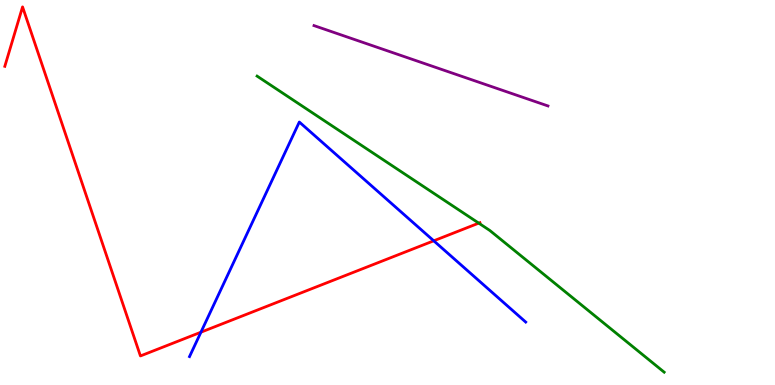[{'lines': ['blue', 'red'], 'intersections': [{'x': 2.59, 'y': 1.37}, {'x': 5.6, 'y': 3.75}]}, {'lines': ['green', 'red'], 'intersections': [{'x': 6.18, 'y': 4.2}]}, {'lines': ['purple', 'red'], 'intersections': []}, {'lines': ['blue', 'green'], 'intersections': []}, {'lines': ['blue', 'purple'], 'intersections': []}, {'lines': ['green', 'purple'], 'intersections': []}]